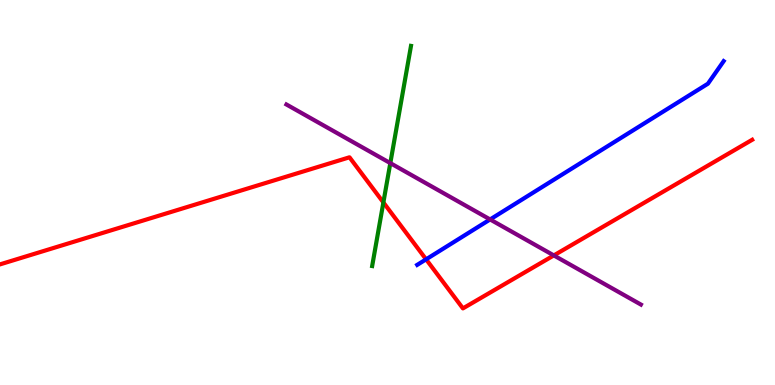[{'lines': ['blue', 'red'], 'intersections': [{'x': 5.5, 'y': 3.26}]}, {'lines': ['green', 'red'], 'intersections': [{'x': 4.95, 'y': 4.74}]}, {'lines': ['purple', 'red'], 'intersections': [{'x': 7.15, 'y': 3.37}]}, {'lines': ['blue', 'green'], 'intersections': []}, {'lines': ['blue', 'purple'], 'intersections': [{'x': 6.32, 'y': 4.3}]}, {'lines': ['green', 'purple'], 'intersections': [{'x': 5.04, 'y': 5.76}]}]